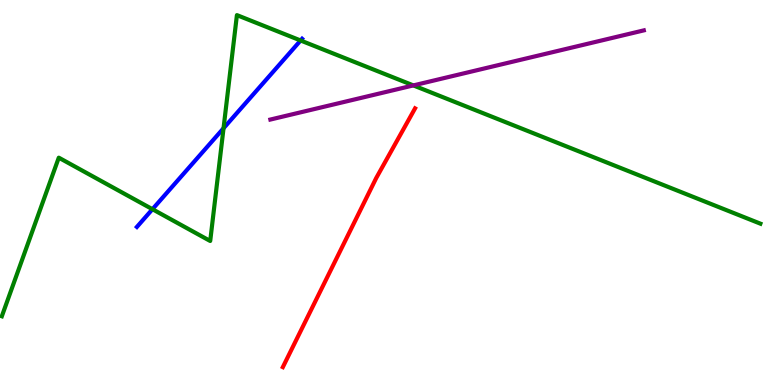[{'lines': ['blue', 'red'], 'intersections': []}, {'lines': ['green', 'red'], 'intersections': []}, {'lines': ['purple', 'red'], 'intersections': []}, {'lines': ['blue', 'green'], 'intersections': [{'x': 1.97, 'y': 4.57}, {'x': 2.88, 'y': 6.67}, {'x': 3.88, 'y': 8.95}]}, {'lines': ['blue', 'purple'], 'intersections': []}, {'lines': ['green', 'purple'], 'intersections': [{'x': 5.33, 'y': 7.78}]}]